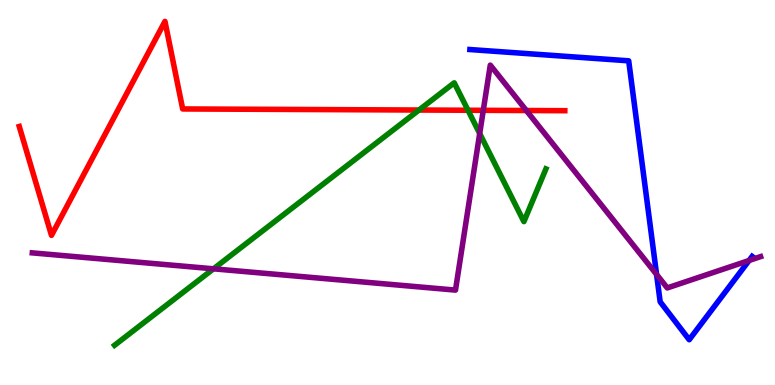[{'lines': ['blue', 'red'], 'intersections': []}, {'lines': ['green', 'red'], 'intersections': [{'x': 5.41, 'y': 7.14}, {'x': 6.04, 'y': 7.14}]}, {'lines': ['purple', 'red'], 'intersections': [{'x': 6.24, 'y': 7.13}, {'x': 6.79, 'y': 7.13}]}, {'lines': ['blue', 'green'], 'intersections': []}, {'lines': ['blue', 'purple'], 'intersections': [{'x': 8.47, 'y': 2.87}, {'x': 9.67, 'y': 3.23}]}, {'lines': ['green', 'purple'], 'intersections': [{'x': 2.75, 'y': 3.02}, {'x': 6.19, 'y': 6.53}]}]